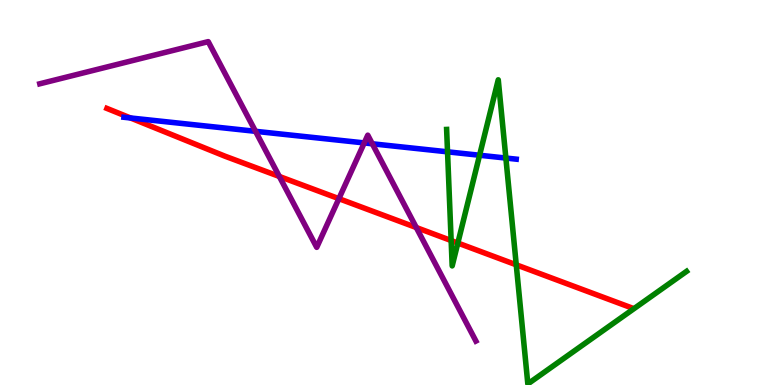[{'lines': ['blue', 'red'], 'intersections': [{'x': 1.68, 'y': 6.94}]}, {'lines': ['green', 'red'], 'intersections': [{'x': 5.82, 'y': 3.75}, {'x': 5.91, 'y': 3.69}, {'x': 6.66, 'y': 3.12}]}, {'lines': ['purple', 'red'], 'intersections': [{'x': 3.6, 'y': 5.42}, {'x': 4.37, 'y': 4.84}, {'x': 5.37, 'y': 4.09}]}, {'lines': ['blue', 'green'], 'intersections': [{'x': 5.77, 'y': 6.06}, {'x': 6.19, 'y': 5.97}, {'x': 6.53, 'y': 5.89}]}, {'lines': ['blue', 'purple'], 'intersections': [{'x': 3.3, 'y': 6.59}, {'x': 4.7, 'y': 6.29}, {'x': 4.8, 'y': 6.27}]}, {'lines': ['green', 'purple'], 'intersections': []}]